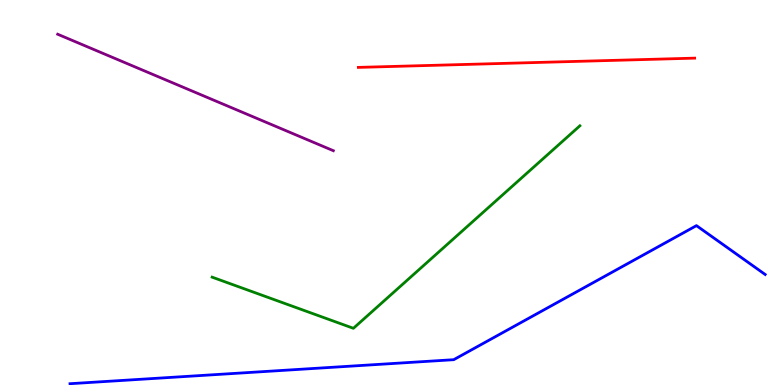[{'lines': ['blue', 'red'], 'intersections': []}, {'lines': ['green', 'red'], 'intersections': []}, {'lines': ['purple', 'red'], 'intersections': []}, {'lines': ['blue', 'green'], 'intersections': []}, {'lines': ['blue', 'purple'], 'intersections': []}, {'lines': ['green', 'purple'], 'intersections': []}]